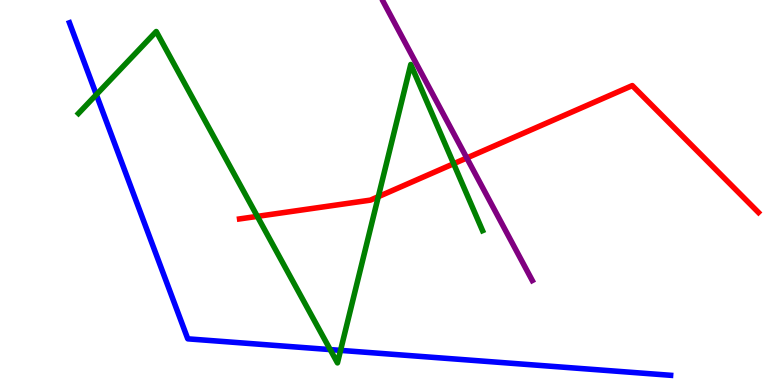[{'lines': ['blue', 'red'], 'intersections': []}, {'lines': ['green', 'red'], 'intersections': [{'x': 3.32, 'y': 4.38}, {'x': 4.88, 'y': 4.89}, {'x': 5.85, 'y': 5.75}]}, {'lines': ['purple', 'red'], 'intersections': [{'x': 6.02, 'y': 5.9}]}, {'lines': ['blue', 'green'], 'intersections': [{'x': 1.24, 'y': 7.54}, {'x': 4.26, 'y': 0.92}, {'x': 4.39, 'y': 0.899}]}, {'lines': ['blue', 'purple'], 'intersections': []}, {'lines': ['green', 'purple'], 'intersections': []}]